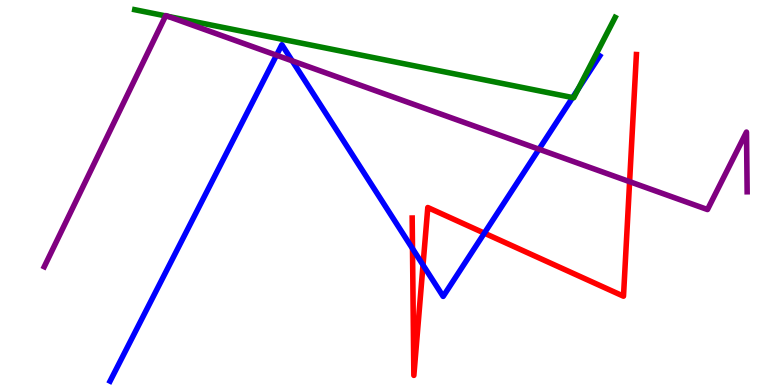[{'lines': ['blue', 'red'], 'intersections': [{'x': 5.32, 'y': 3.54}, {'x': 5.46, 'y': 3.12}, {'x': 6.25, 'y': 3.94}]}, {'lines': ['green', 'red'], 'intersections': []}, {'lines': ['purple', 'red'], 'intersections': [{'x': 8.12, 'y': 5.28}]}, {'lines': ['blue', 'green'], 'intersections': [{'x': 7.39, 'y': 7.47}, {'x': 7.46, 'y': 7.69}]}, {'lines': ['blue', 'purple'], 'intersections': [{'x': 3.57, 'y': 8.57}, {'x': 3.77, 'y': 8.42}, {'x': 6.95, 'y': 6.12}]}, {'lines': ['green', 'purple'], 'intersections': [{'x': 2.14, 'y': 9.59}, {'x': 2.17, 'y': 9.57}]}]